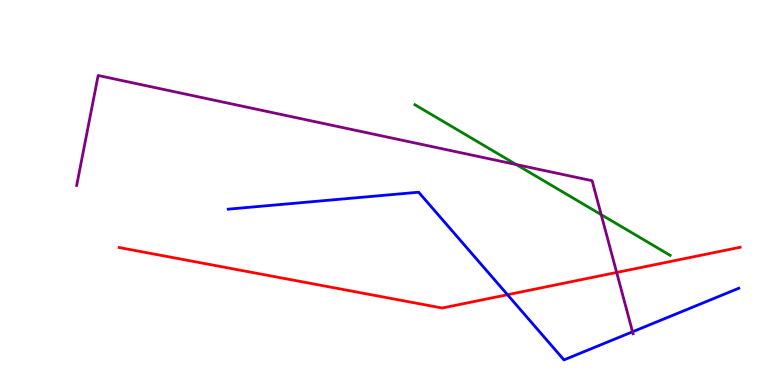[{'lines': ['blue', 'red'], 'intersections': [{'x': 6.55, 'y': 2.34}]}, {'lines': ['green', 'red'], 'intersections': []}, {'lines': ['purple', 'red'], 'intersections': [{'x': 7.96, 'y': 2.92}]}, {'lines': ['blue', 'green'], 'intersections': []}, {'lines': ['blue', 'purple'], 'intersections': [{'x': 8.16, 'y': 1.38}]}, {'lines': ['green', 'purple'], 'intersections': [{'x': 6.66, 'y': 5.73}, {'x': 7.76, 'y': 4.42}]}]